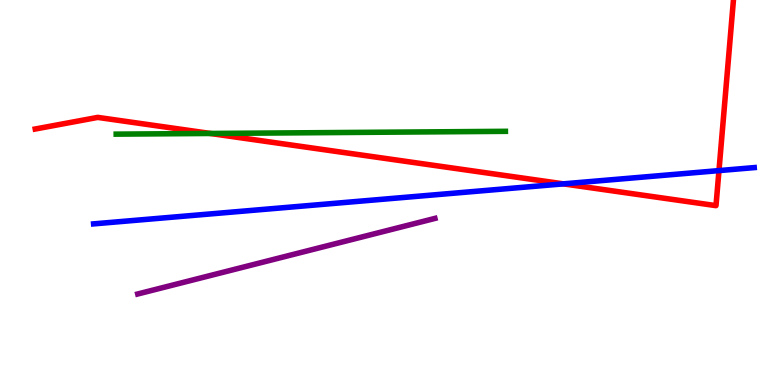[{'lines': ['blue', 'red'], 'intersections': [{'x': 7.27, 'y': 5.22}, {'x': 9.28, 'y': 5.57}]}, {'lines': ['green', 'red'], 'intersections': [{'x': 2.71, 'y': 6.53}]}, {'lines': ['purple', 'red'], 'intersections': []}, {'lines': ['blue', 'green'], 'intersections': []}, {'lines': ['blue', 'purple'], 'intersections': []}, {'lines': ['green', 'purple'], 'intersections': []}]